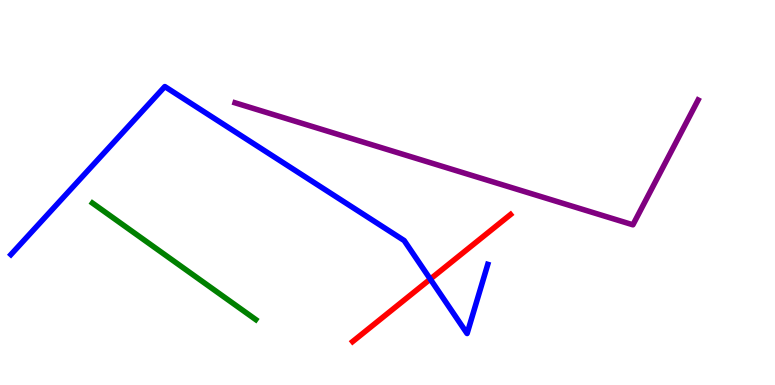[{'lines': ['blue', 'red'], 'intersections': [{'x': 5.55, 'y': 2.75}]}, {'lines': ['green', 'red'], 'intersections': []}, {'lines': ['purple', 'red'], 'intersections': []}, {'lines': ['blue', 'green'], 'intersections': []}, {'lines': ['blue', 'purple'], 'intersections': []}, {'lines': ['green', 'purple'], 'intersections': []}]